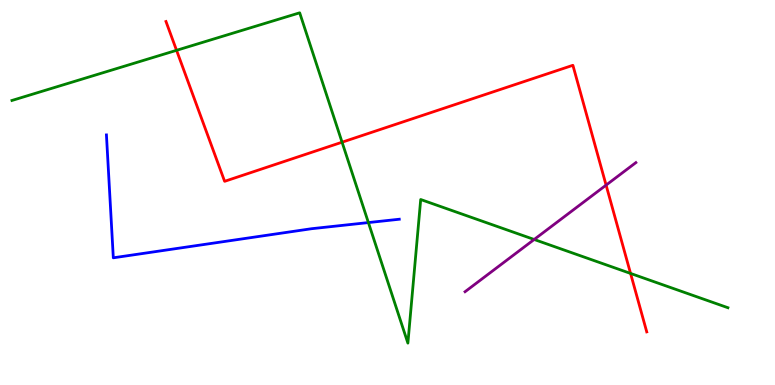[{'lines': ['blue', 'red'], 'intersections': []}, {'lines': ['green', 'red'], 'intersections': [{'x': 2.28, 'y': 8.69}, {'x': 4.41, 'y': 6.31}, {'x': 8.14, 'y': 2.9}]}, {'lines': ['purple', 'red'], 'intersections': [{'x': 7.82, 'y': 5.19}]}, {'lines': ['blue', 'green'], 'intersections': [{'x': 4.75, 'y': 4.22}]}, {'lines': ['blue', 'purple'], 'intersections': []}, {'lines': ['green', 'purple'], 'intersections': [{'x': 6.89, 'y': 3.78}]}]